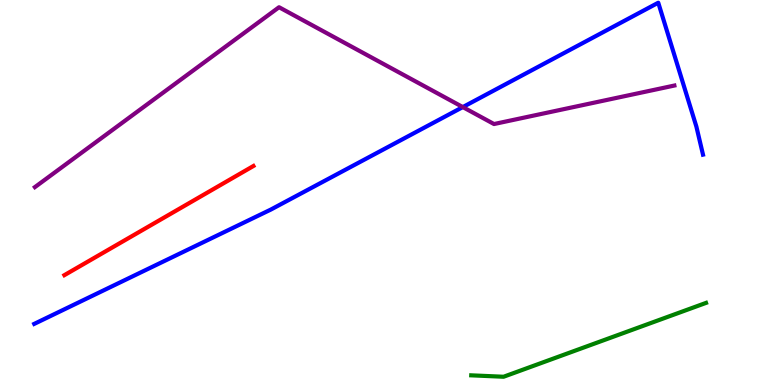[{'lines': ['blue', 'red'], 'intersections': []}, {'lines': ['green', 'red'], 'intersections': []}, {'lines': ['purple', 'red'], 'intersections': []}, {'lines': ['blue', 'green'], 'intersections': []}, {'lines': ['blue', 'purple'], 'intersections': [{'x': 5.97, 'y': 7.22}]}, {'lines': ['green', 'purple'], 'intersections': []}]